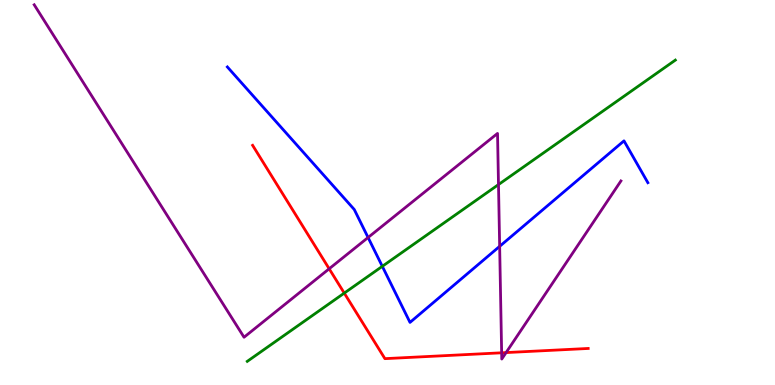[{'lines': ['blue', 'red'], 'intersections': []}, {'lines': ['green', 'red'], 'intersections': [{'x': 4.44, 'y': 2.39}]}, {'lines': ['purple', 'red'], 'intersections': [{'x': 4.25, 'y': 3.02}, {'x': 6.47, 'y': 0.836}, {'x': 6.53, 'y': 0.842}]}, {'lines': ['blue', 'green'], 'intersections': [{'x': 4.93, 'y': 3.08}]}, {'lines': ['blue', 'purple'], 'intersections': [{'x': 4.75, 'y': 3.83}, {'x': 6.45, 'y': 3.6}]}, {'lines': ['green', 'purple'], 'intersections': [{'x': 6.43, 'y': 5.21}]}]